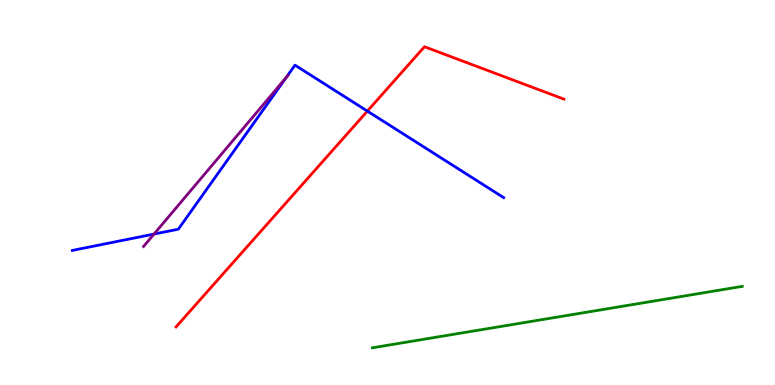[{'lines': ['blue', 'red'], 'intersections': [{'x': 4.74, 'y': 7.11}]}, {'lines': ['green', 'red'], 'intersections': []}, {'lines': ['purple', 'red'], 'intersections': []}, {'lines': ['blue', 'green'], 'intersections': []}, {'lines': ['blue', 'purple'], 'intersections': [{'x': 1.99, 'y': 3.92}, {'x': 3.69, 'y': 7.99}]}, {'lines': ['green', 'purple'], 'intersections': []}]